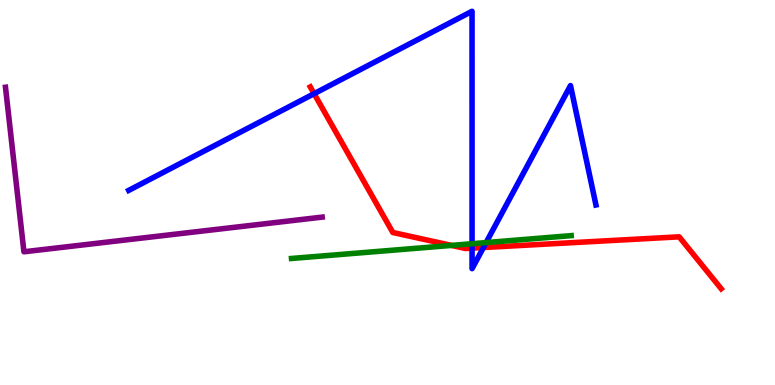[{'lines': ['blue', 'red'], 'intersections': [{'x': 4.05, 'y': 7.57}, {'x': 6.09, 'y': 3.55}, {'x': 6.24, 'y': 3.57}]}, {'lines': ['green', 'red'], 'intersections': [{'x': 5.82, 'y': 3.63}]}, {'lines': ['purple', 'red'], 'intersections': []}, {'lines': ['blue', 'green'], 'intersections': [{'x': 6.09, 'y': 3.67}, {'x': 6.27, 'y': 3.7}]}, {'lines': ['blue', 'purple'], 'intersections': []}, {'lines': ['green', 'purple'], 'intersections': []}]